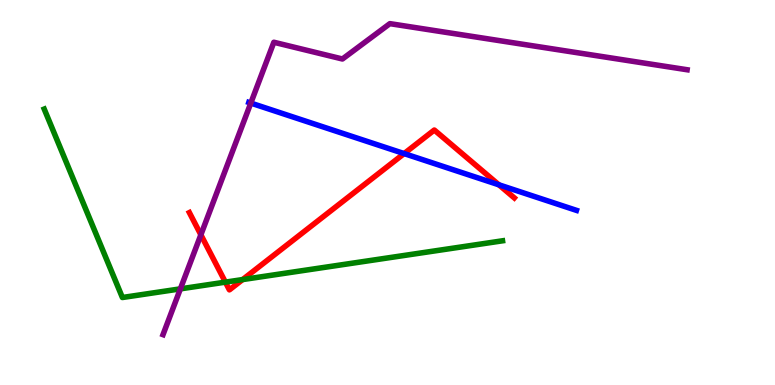[{'lines': ['blue', 'red'], 'intersections': [{'x': 5.21, 'y': 6.01}, {'x': 6.44, 'y': 5.2}]}, {'lines': ['green', 'red'], 'intersections': [{'x': 2.91, 'y': 2.67}, {'x': 3.13, 'y': 2.74}]}, {'lines': ['purple', 'red'], 'intersections': [{'x': 2.59, 'y': 3.9}]}, {'lines': ['blue', 'green'], 'intersections': []}, {'lines': ['blue', 'purple'], 'intersections': [{'x': 3.24, 'y': 7.32}]}, {'lines': ['green', 'purple'], 'intersections': [{'x': 2.33, 'y': 2.5}]}]